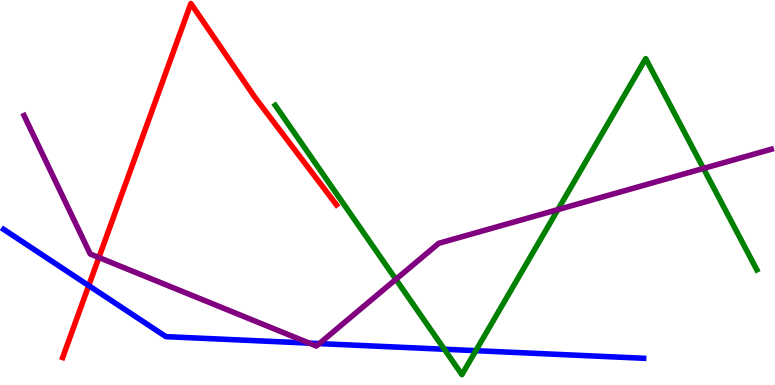[{'lines': ['blue', 'red'], 'intersections': [{'x': 1.14, 'y': 2.58}]}, {'lines': ['green', 'red'], 'intersections': []}, {'lines': ['purple', 'red'], 'intersections': [{'x': 1.28, 'y': 3.31}]}, {'lines': ['blue', 'green'], 'intersections': [{'x': 5.73, 'y': 0.929}, {'x': 6.14, 'y': 0.892}]}, {'lines': ['blue', 'purple'], 'intersections': [{'x': 3.99, 'y': 1.09}, {'x': 4.12, 'y': 1.08}]}, {'lines': ['green', 'purple'], 'intersections': [{'x': 5.11, 'y': 2.74}, {'x': 7.2, 'y': 4.56}, {'x': 9.08, 'y': 5.63}]}]